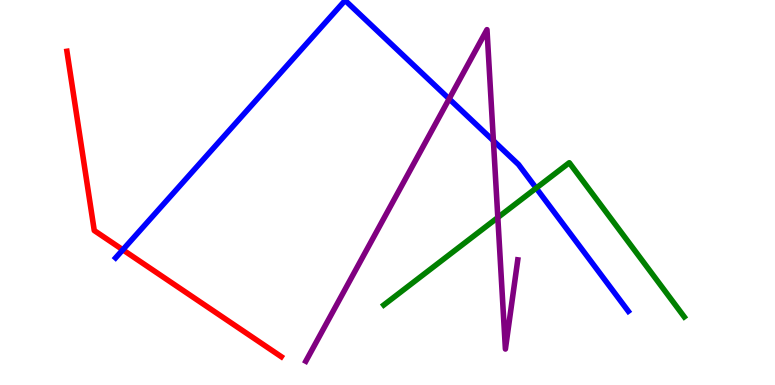[{'lines': ['blue', 'red'], 'intersections': [{'x': 1.58, 'y': 3.51}]}, {'lines': ['green', 'red'], 'intersections': []}, {'lines': ['purple', 'red'], 'intersections': []}, {'lines': ['blue', 'green'], 'intersections': [{'x': 6.92, 'y': 5.11}]}, {'lines': ['blue', 'purple'], 'intersections': [{'x': 5.8, 'y': 7.43}, {'x': 6.37, 'y': 6.34}]}, {'lines': ['green', 'purple'], 'intersections': [{'x': 6.42, 'y': 4.35}]}]